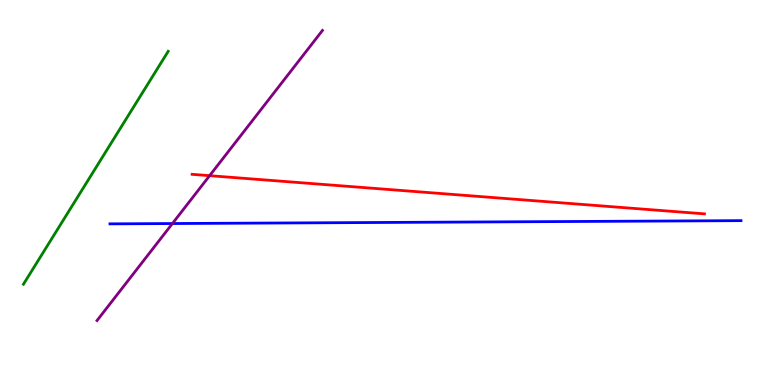[{'lines': ['blue', 'red'], 'intersections': []}, {'lines': ['green', 'red'], 'intersections': []}, {'lines': ['purple', 'red'], 'intersections': [{'x': 2.7, 'y': 5.44}]}, {'lines': ['blue', 'green'], 'intersections': []}, {'lines': ['blue', 'purple'], 'intersections': [{'x': 2.22, 'y': 4.19}]}, {'lines': ['green', 'purple'], 'intersections': []}]